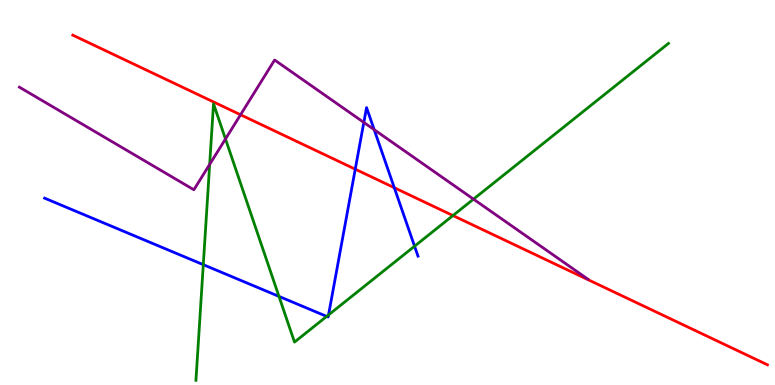[{'lines': ['blue', 'red'], 'intersections': [{'x': 4.58, 'y': 5.61}, {'x': 5.09, 'y': 5.12}]}, {'lines': ['green', 'red'], 'intersections': [{'x': 5.84, 'y': 4.4}]}, {'lines': ['purple', 'red'], 'intersections': [{'x': 3.1, 'y': 7.02}]}, {'lines': ['blue', 'green'], 'intersections': [{'x': 2.62, 'y': 3.13}, {'x': 3.6, 'y': 2.3}, {'x': 4.22, 'y': 1.78}, {'x': 4.24, 'y': 1.82}, {'x': 5.35, 'y': 3.61}]}, {'lines': ['blue', 'purple'], 'intersections': [{'x': 4.69, 'y': 6.82}, {'x': 4.83, 'y': 6.63}]}, {'lines': ['green', 'purple'], 'intersections': [{'x': 2.71, 'y': 5.73}, {'x': 2.91, 'y': 6.39}, {'x': 6.11, 'y': 4.83}]}]